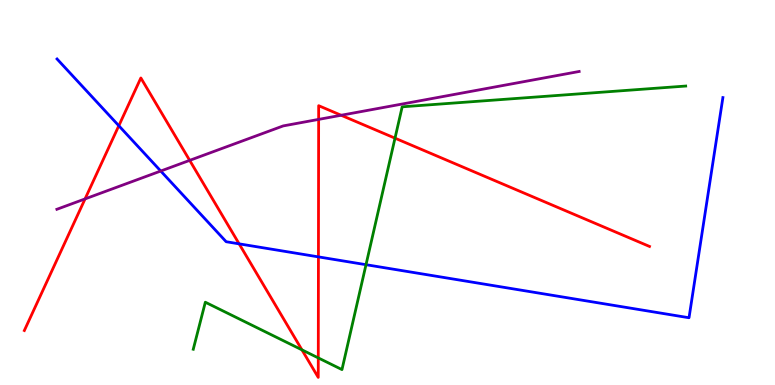[{'lines': ['blue', 'red'], 'intersections': [{'x': 1.53, 'y': 6.73}, {'x': 3.09, 'y': 3.67}, {'x': 4.11, 'y': 3.33}]}, {'lines': ['green', 'red'], 'intersections': [{'x': 3.9, 'y': 0.913}, {'x': 4.11, 'y': 0.704}, {'x': 5.1, 'y': 6.41}]}, {'lines': ['purple', 'red'], 'intersections': [{'x': 1.1, 'y': 4.83}, {'x': 2.45, 'y': 5.83}, {'x': 4.11, 'y': 6.9}, {'x': 4.4, 'y': 7.01}]}, {'lines': ['blue', 'green'], 'intersections': [{'x': 4.72, 'y': 3.12}]}, {'lines': ['blue', 'purple'], 'intersections': [{'x': 2.07, 'y': 5.56}]}, {'lines': ['green', 'purple'], 'intersections': []}]